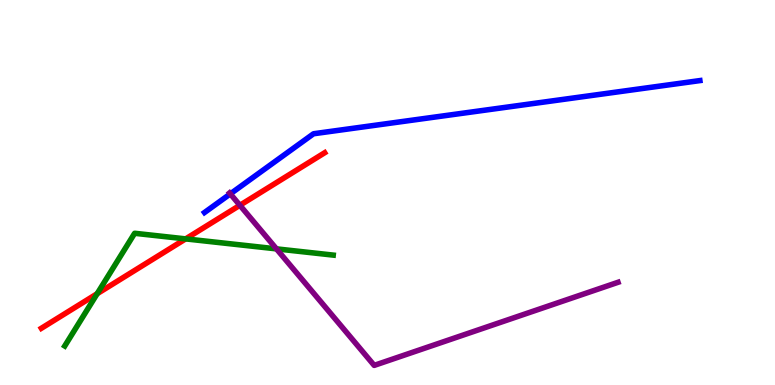[{'lines': ['blue', 'red'], 'intersections': []}, {'lines': ['green', 'red'], 'intersections': [{'x': 1.25, 'y': 2.37}, {'x': 2.4, 'y': 3.8}]}, {'lines': ['purple', 'red'], 'intersections': [{'x': 3.1, 'y': 4.67}]}, {'lines': ['blue', 'green'], 'intersections': []}, {'lines': ['blue', 'purple'], 'intersections': [{'x': 2.97, 'y': 4.96}]}, {'lines': ['green', 'purple'], 'intersections': [{'x': 3.57, 'y': 3.54}]}]